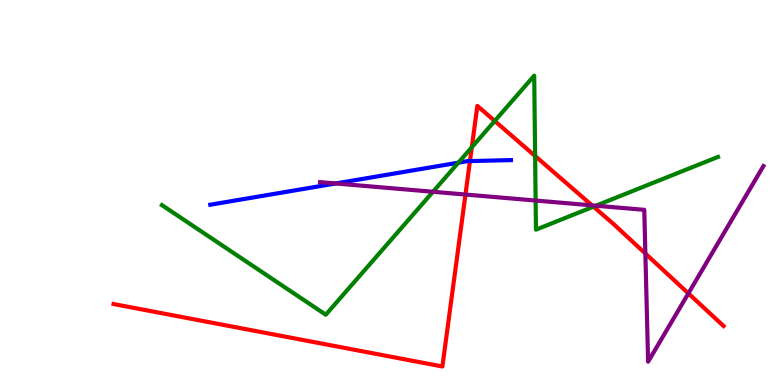[{'lines': ['blue', 'red'], 'intersections': [{'x': 6.06, 'y': 5.82}]}, {'lines': ['green', 'red'], 'intersections': [{'x': 6.09, 'y': 6.18}, {'x': 6.38, 'y': 6.86}, {'x': 6.9, 'y': 5.95}, {'x': 7.66, 'y': 4.63}]}, {'lines': ['purple', 'red'], 'intersections': [{'x': 6.01, 'y': 4.95}, {'x': 7.64, 'y': 4.67}, {'x': 8.33, 'y': 3.41}, {'x': 8.88, 'y': 2.38}]}, {'lines': ['blue', 'green'], 'intersections': [{'x': 5.91, 'y': 5.77}]}, {'lines': ['blue', 'purple'], 'intersections': [{'x': 4.33, 'y': 5.23}]}, {'lines': ['green', 'purple'], 'intersections': [{'x': 5.59, 'y': 5.02}, {'x': 6.91, 'y': 4.79}, {'x': 7.69, 'y': 4.66}]}]